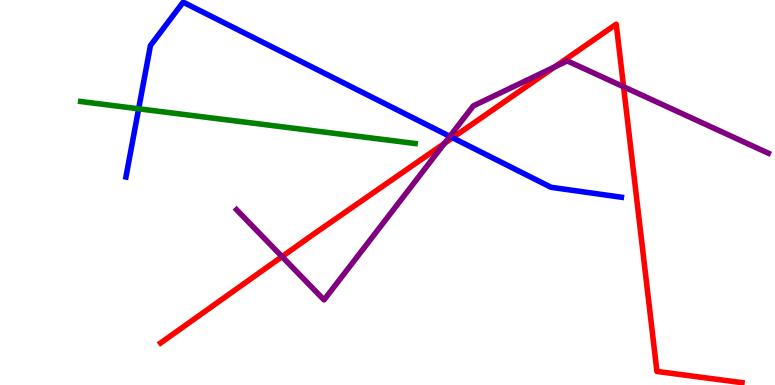[{'lines': ['blue', 'red'], 'intersections': [{'x': 5.84, 'y': 6.42}]}, {'lines': ['green', 'red'], 'intersections': []}, {'lines': ['purple', 'red'], 'intersections': [{'x': 3.64, 'y': 3.33}, {'x': 5.73, 'y': 6.27}, {'x': 7.16, 'y': 8.26}, {'x': 8.05, 'y': 7.75}]}, {'lines': ['blue', 'green'], 'intersections': [{'x': 1.79, 'y': 7.17}]}, {'lines': ['blue', 'purple'], 'intersections': [{'x': 5.8, 'y': 6.46}]}, {'lines': ['green', 'purple'], 'intersections': []}]